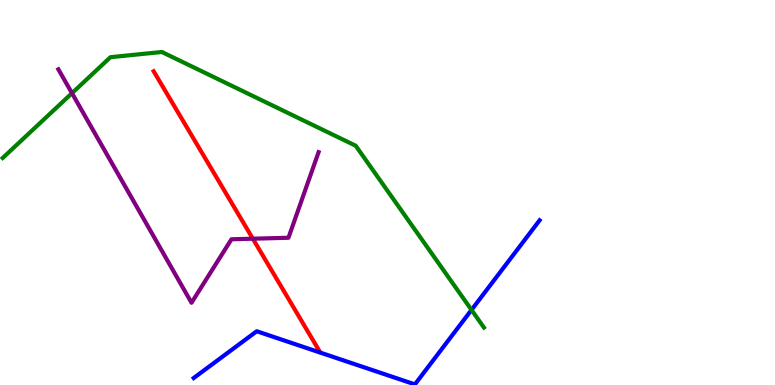[{'lines': ['blue', 'red'], 'intersections': []}, {'lines': ['green', 'red'], 'intersections': []}, {'lines': ['purple', 'red'], 'intersections': [{'x': 3.26, 'y': 3.8}]}, {'lines': ['blue', 'green'], 'intersections': [{'x': 6.08, 'y': 1.95}]}, {'lines': ['blue', 'purple'], 'intersections': []}, {'lines': ['green', 'purple'], 'intersections': [{'x': 0.929, 'y': 7.58}]}]